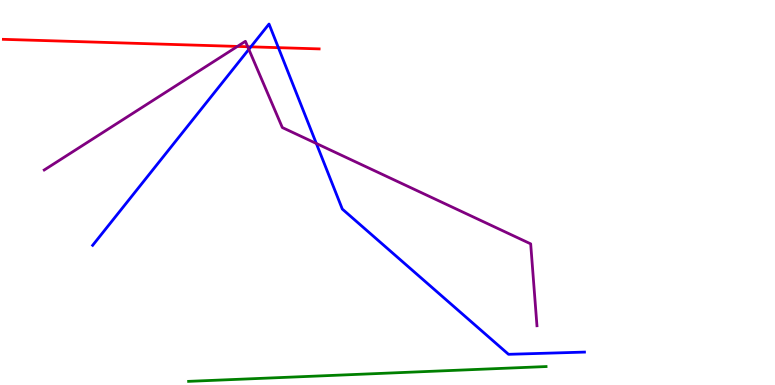[{'lines': ['blue', 'red'], 'intersections': [{'x': 3.24, 'y': 8.78}, {'x': 3.59, 'y': 8.76}]}, {'lines': ['green', 'red'], 'intersections': []}, {'lines': ['purple', 'red'], 'intersections': [{'x': 3.06, 'y': 8.79}, {'x': 3.2, 'y': 8.79}]}, {'lines': ['blue', 'green'], 'intersections': []}, {'lines': ['blue', 'purple'], 'intersections': [{'x': 3.21, 'y': 8.72}, {'x': 4.08, 'y': 6.27}]}, {'lines': ['green', 'purple'], 'intersections': []}]